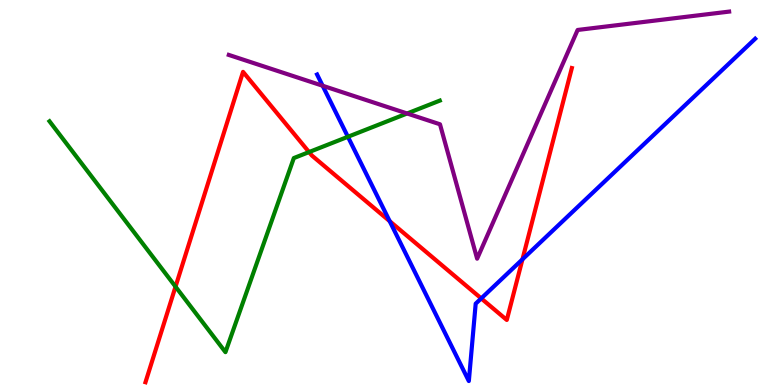[{'lines': ['blue', 'red'], 'intersections': [{'x': 5.03, 'y': 4.26}, {'x': 6.21, 'y': 2.25}, {'x': 6.74, 'y': 3.26}]}, {'lines': ['green', 'red'], 'intersections': [{'x': 2.26, 'y': 2.55}, {'x': 3.99, 'y': 6.05}]}, {'lines': ['purple', 'red'], 'intersections': []}, {'lines': ['blue', 'green'], 'intersections': [{'x': 4.49, 'y': 6.45}]}, {'lines': ['blue', 'purple'], 'intersections': [{'x': 4.16, 'y': 7.77}]}, {'lines': ['green', 'purple'], 'intersections': [{'x': 5.25, 'y': 7.05}]}]